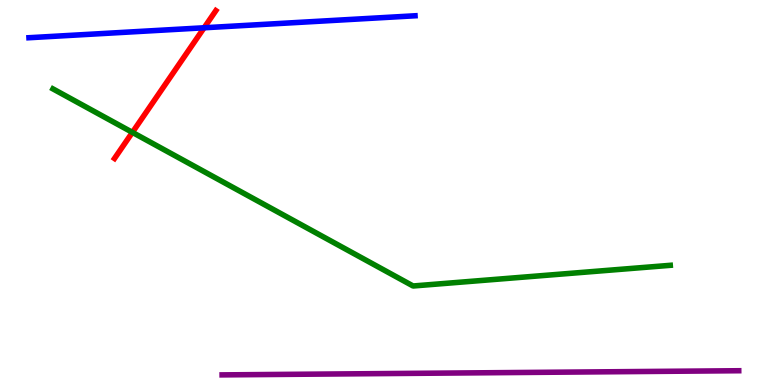[{'lines': ['blue', 'red'], 'intersections': [{'x': 2.63, 'y': 9.28}]}, {'lines': ['green', 'red'], 'intersections': [{'x': 1.71, 'y': 6.56}]}, {'lines': ['purple', 'red'], 'intersections': []}, {'lines': ['blue', 'green'], 'intersections': []}, {'lines': ['blue', 'purple'], 'intersections': []}, {'lines': ['green', 'purple'], 'intersections': []}]